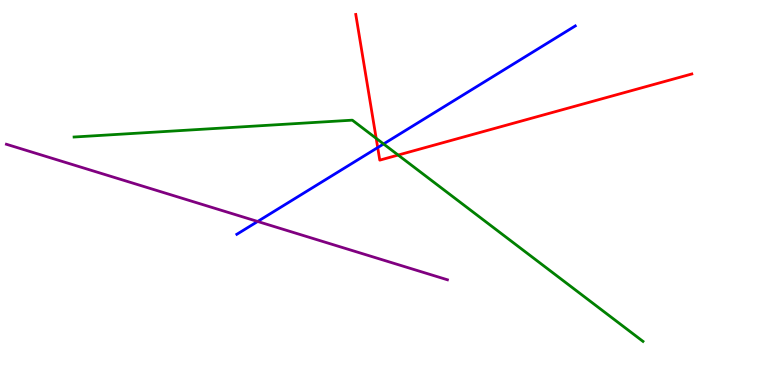[{'lines': ['blue', 'red'], 'intersections': [{'x': 4.87, 'y': 6.17}]}, {'lines': ['green', 'red'], 'intersections': [{'x': 4.85, 'y': 6.41}, {'x': 5.14, 'y': 5.97}]}, {'lines': ['purple', 'red'], 'intersections': []}, {'lines': ['blue', 'green'], 'intersections': [{'x': 4.95, 'y': 6.26}]}, {'lines': ['blue', 'purple'], 'intersections': [{'x': 3.32, 'y': 4.25}]}, {'lines': ['green', 'purple'], 'intersections': []}]